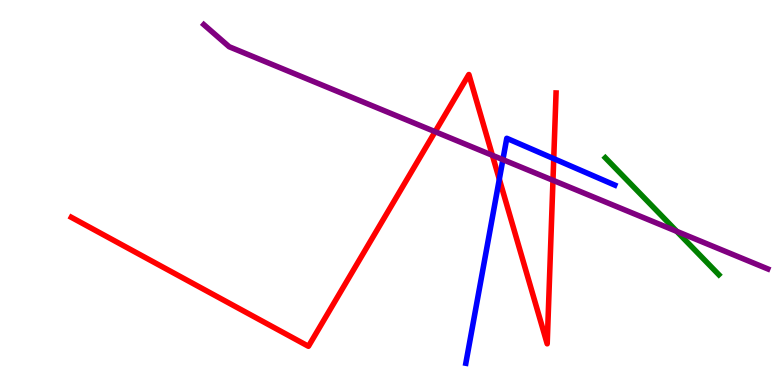[{'lines': ['blue', 'red'], 'intersections': [{'x': 6.44, 'y': 5.35}, {'x': 7.14, 'y': 5.88}]}, {'lines': ['green', 'red'], 'intersections': []}, {'lines': ['purple', 'red'], 'intersections': [{'x': 5.61, 'y': 6.58}, {'x': 6.35, 'y': 5.97}, {'x': 7.14, 'y': 5.32}]}, {'lines': ['blue', 'green'], 'intersections': []}, {'lines': ['blue', 'purple'], 'intersections': [{'x': 6.49, 'y': 5.85}]}, {'lines': ['green', 'purple'], 'intersections': [{'x': 8.73, 'y': 3.99}]}]